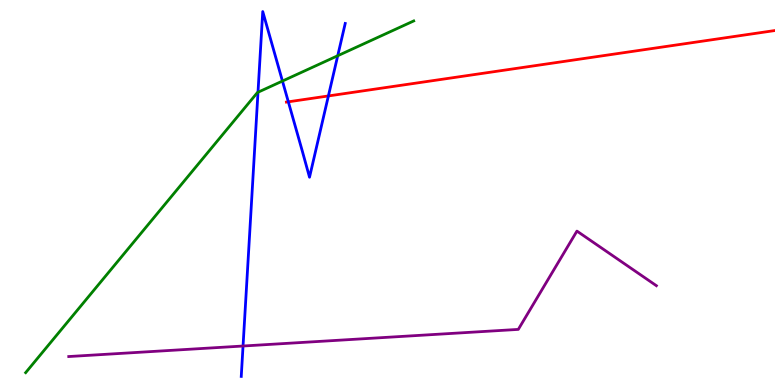[{'lines': ['blue', 'red'], 'intersections': [{'x': 3.72, 'y': 7.36}, {'x': 4.24, 'y': 7.51}]}, {'lines': ['green', 'red'], 'intersections': []}, {'lines': ['purple', 'red'], 'intersections': []}, {'lines': ['blue', 'green'], 'intersections': [{'x': 3.33, 'y': 7.6}, {'x': 3.64, 'y': 7.89}, {'x': 4.36, 'y': 8.55}]}, {'lines': ['blue', 'purple'], 'intersections': [{'x': 3.14, 'y': 1.01}]}, {'lines': ['green', 'purple'], 'intersections': []}]